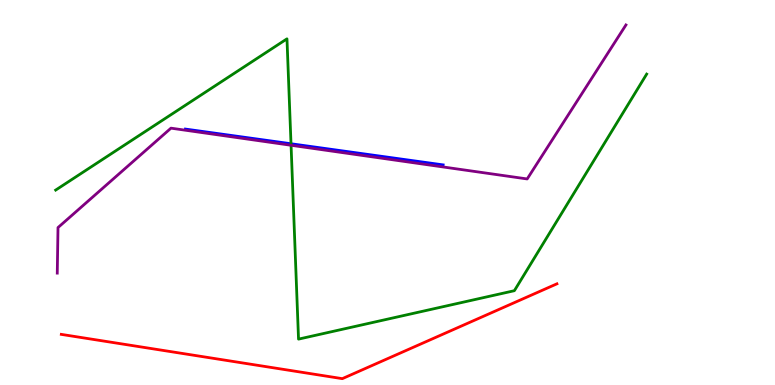[{'lines': ['blue', 'red'], 'intersections': []}, {'lines': ['green', 'red'], 'intersections': []}, {'lines': ['purple', 'red'], 'intersections': []}, {'lines': ['blue', 'green'], 'intersections': [{'x': 3.75, 'y': 6.27}]}, {'lines': ['blue', 'purple'], 'intersections': []}, {'lines': ['green', 'purple'], 'intersections': [{'x': 3.76, 'y': 6.23}]}]